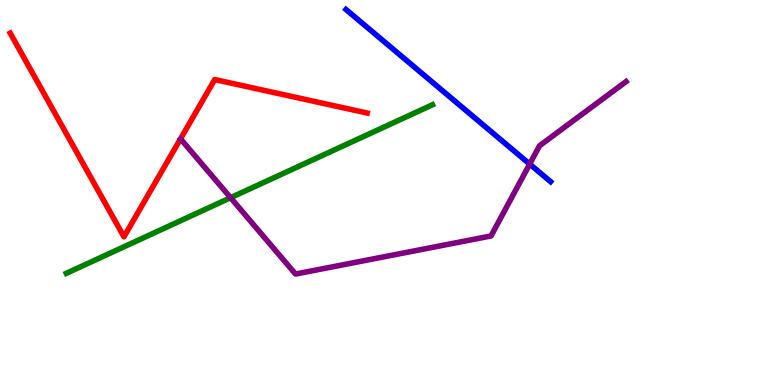[{'lines': ['blue', 'red'], 'intersections': []}, {'lines': ['green', 'red'], 'intersections': []}, {'lines': ['purple', 'red'], 'intersections': []}, {'lines': ['blue', 'green'], 'intersections': []}, {'lines': ['blue', 'purple'], 'intersections': [{'x': 6.83, 'y': 5.74}]}, {'lines': ['green', 'purple'], 'intersections': [{'x': 2.98, 'y': 4.86}]}]